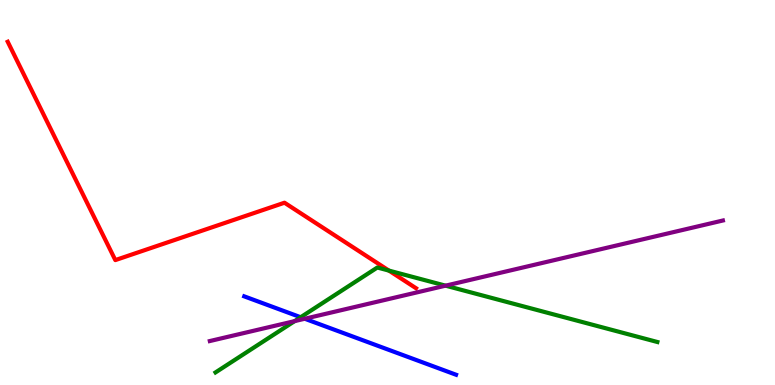[{'lines': ['blue', 'red'], 'intersections': []}, {'lines': ['green', 'red'], 'intersections': [{'x': 5.02, 'y': 2.97}]}, {'lines': ['purple', 'red'], 'intersections': []}, {'lines': ['blue', 'green'], 'intersections': [{'x': 3.88, 'y': 1.76}]}, {'lines': ['blue', 'purple'], 'intersections': [{'x': 3.93, 'y': 1.72}]}, {'lines': ['green', 'purple'], 'intersections': [{'x': 3.8, 'y': 1.66}, {'x': 5.75, 'y': 2.58}]}]